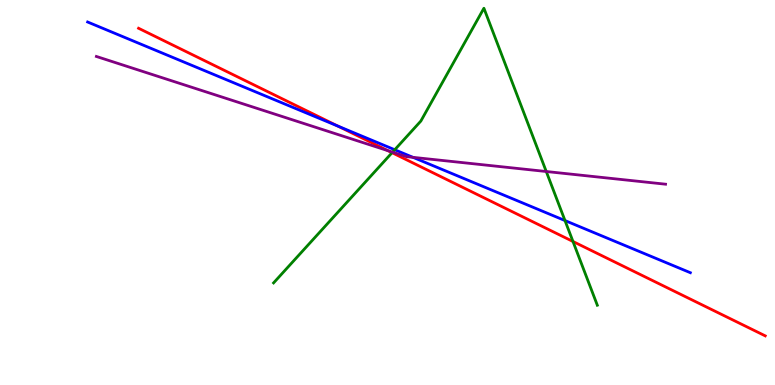[{'lines': ['blue', 'red'], 'intersections': [{'x': 4.36, 'y': 6.73}]}, {'lines': ['green', 'red'], 'intersections': [{'x': 5.06, 'y': 6.03}, {'x': 7.39, 'y': 3.73}]}, {'lines': ['purple', 'red'], 'intersections': [{'x': 5.01, 'y': 6.09}]}, {'lines': ['blue', 'green'], 'intersections': [{'x': 5.09, 'y': 6.11}, {'x': 7.29, 'y': 4.27}]}, {'lines': ['blue', 'purple'], 'intersections': [{'x': 5.33, 'y': 5.91}]}, {'lines': ['green', 'purple'], 'intersections': [{'x': 5.07, 'y': 6.05}, {'x': 7.05, 'y': 5.55}]}]